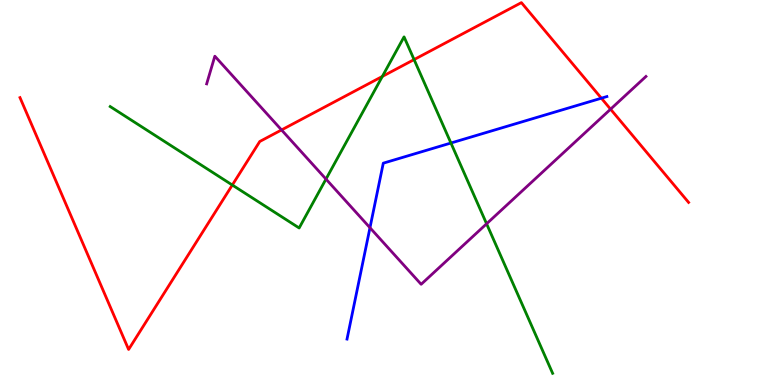[{'lines': ['blue', 'red'], 'intersections': [{'x': 7.76, 'y': 7.45}]}, {'lines': ['green', 'red'], 'intersections': [{'x': 3.0, 'y': 5.19}, {'x': 4.93, 'y': 8.01}, {'x': 5.34, 'y': 8.45}]}, {'lines': ['purple', 'red'], 'intersections': [{'x': 3.63, 'y': 6.62}, {'x': 7.88, 'y': 7.16}]}, {'lines': ['blue', 'green'], 'intersections': [{'x': 5.82, 'y': 6.29}]}, {'lines': ['blue', 'purple'], 'intersections': [{'x': 4.77, 'y': 4.08}]}, {'lines': ['green', 'purple'], 'intersections': [{'x': 4.21, 'y': 5.35}, {'x': 6.28, 'y': 4.19}]}]